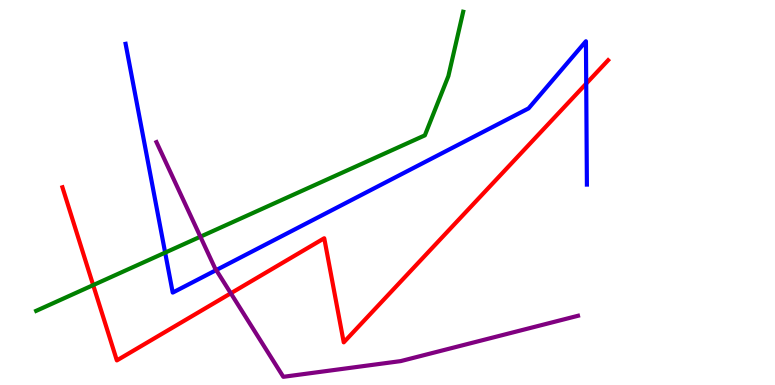[{'lines': ['blue', 'red'], 'intersections': [{'x': 7.56, 'y': 7.83}]}, {'lines': ['green', 'red'], 'intersections': [{'x': 1.2, 'y': 2.59}]}, {'lines': ['purple', 'red'], 'intersections': [{'x': 2.98, 'y': 2.38}]}, {'lines': ['blue', 'green'], 'intersections': [{'x': 2.13, 'y': 3.44}]}, {'lines': ['blue', 'purple'], 'intersections': [{'x': 2.79, 'y': 2.99}]}, {'lines': ['green', 'purple'], 'intersections': [{'x': 2.59, 'y': 3.85}]}]